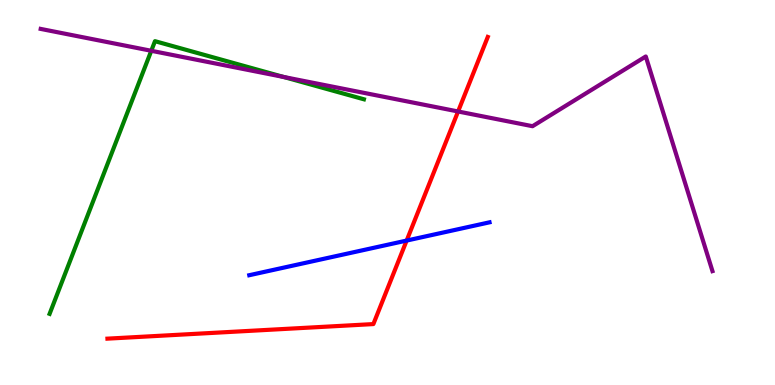[{'lines': ['blue', 'red'], 'intersections': [{'x': 5.25, 'y': 3.75}]}, {'lines': ['green', 'red'], 'intersections': []}, {'lines': ['purple', 'red'], 'intersections': [{'x': 5.91, 'y': 7.1}]}, {'lines': ['blue', 'green'], 'intersections': []}, {'lines': ['blue', 'purple'], 'intersections': []}, {'lines': ['green', 'purple'], 'intersections': [{'x': 1.95, 'y': 8.68}, {'x': 3.66, 'y': 8.0}]}]